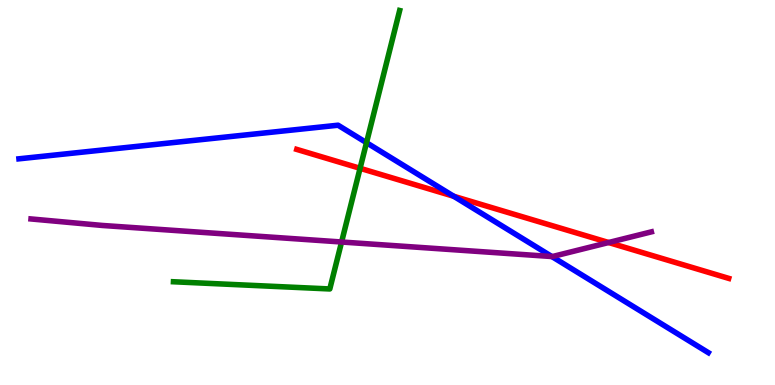[{'lines': ['blue', 'red'], 'intersections': [{'x': 5.85, 'y': 4.9}]}, {'lines': ['green', 'red'], 'intersections': [{'x': 4.65, 'y': 5.63}]}, {'lines': ['purple', 'red'], 'intersections': [{'x': 7.85, 'y': 3.7}]}, {'lines': ['blue', 'green'], 'intersections': [{'x': 4.73, 'y': 6.29}]}, {'lines': ['blue', 'purple'], 'intersections': [{'x': 7.12, 'y': 3.34}]}, {'lines': ['green', 'purple'], 'intersections': [{'x': 4.41, 'y': 3.71}]}]